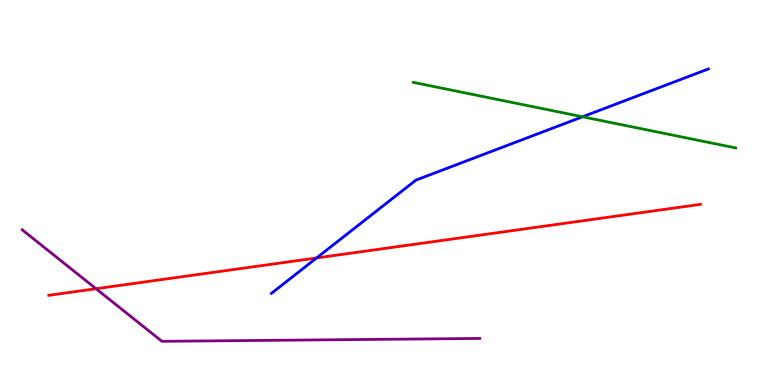[{'lines': ['blue', 'red'], 'intersections': [{'x': 4.09, 'y': 3.3}]}, {'lines': ['green', 'red'], 'intersections': []}, {'lines': ['purple', 'red'], 'intersections': [{'x': 1.24, 'y': 2.5}]}, {'lines': ['blue', 'green'], 'intersections': [{'x': 7.52, 'y': 6.97}]}, {'lines': ['blue', 'purple'], 'intersections': []}, {'lines': ['green', 'purple'], 'intersections': []}]